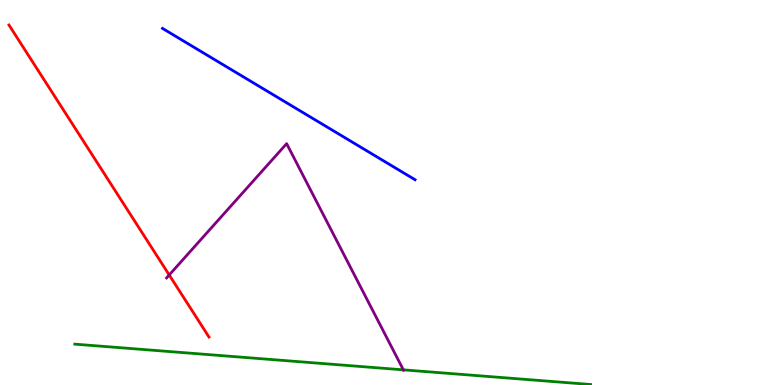[{'lines': ['blue', 'red'], 'intersections': []}, {'lines': ['green', 'red'], 'intersections': []}, {'lines': ['purple', 'red'], 'intersections': [{'x': 2.18, 'y': 2.86}]}, {'lines': ['blue', 'green'], 'intersections': []}, {'lines': ['blue', 'purple'], 'intersections': []}, {'lines': ['green', 'purple'], 'intersections': [{'x': 5.2, 'y': 0.394}]}]